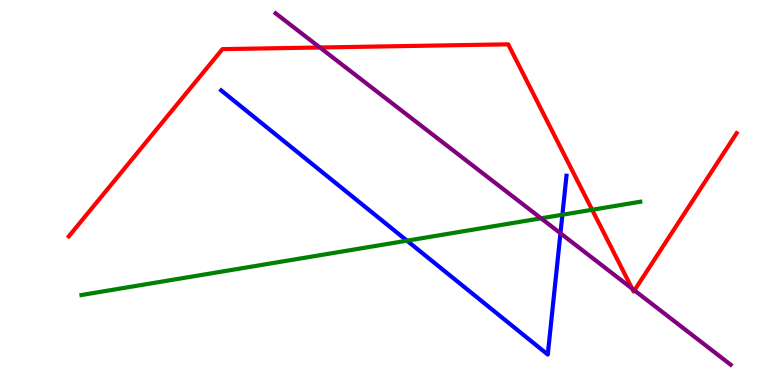[{'lines': ['blue', 'red'], 'intersections': []}, {'lines': ['green', 'red'], 'intersections': [{'x': 7.64, 'y': 4.55}]}, {'lines': ['purple', 'red'], 'intersections': [{'x': 4.13, 'y': 8.77}, {'x': 8.16, 'y': 2.5}, {'x': 8.19, 'y': 2.46}]}, {'lines': ['blue', 'green'], 'intersections': [{'x': 5.25, 'y': 3.75}, {'x': 7.26, 'y': 4.42}]}, {'lines': ['blue', 'purple'], 'intersections': [{'x': 7.23, 'y': 3.94}]}, {'lines': ['green', 'purple'], 'intersections': [{'x': 6.98, 'y': 4.33}]}]